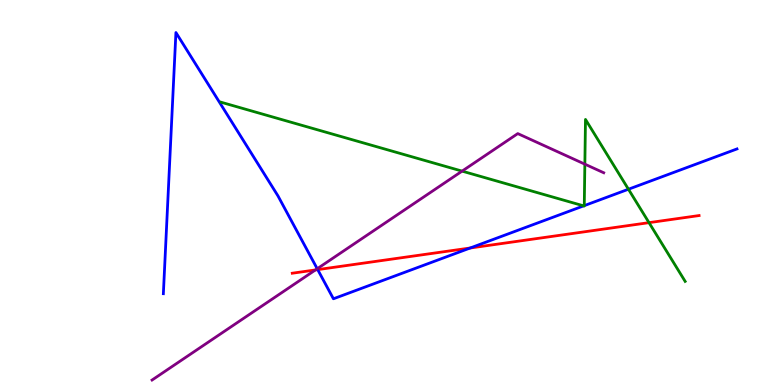[{'lines': ['blue', 'red'], 'intersections': [{'x': 4.1, 'y': 3.0}, {'x': 6.07, 'y': 3.56}]}, {'lines': ['green', 'red'], 'intersections': [{'x': 8.37, 'y': 4.22}]}, {'lines': ['purple', 'red'], 'intersections': [{'x': 4.07, 'y': 2.99}]}, {'lines': ['blue', 'green'], 'intersections': [{'x': 7.53, 'y': 4.65}, {'x': 7.54, 'y': 4.66}, {'x': 8.11, 'y': 5.08}]}, {'lines': ['blue', 'purple'], 'intersections': [{'x': 4.09, 'y': 3.02}]}, {'lines': ['green', 'purple'], 'intersections': [{'x': 5.96, 'y': 5.56}, {'x': 7.55, 'y': 5.74}]}]